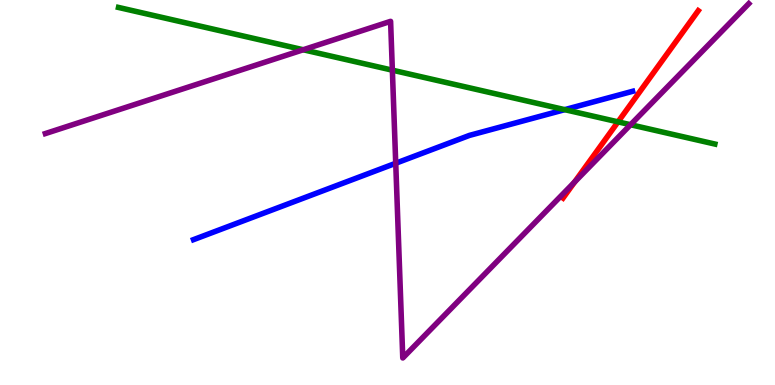[{'lines': ['blue', 'red'], 'intersections': []}, {'lines': ['green', 'red'], 'intersections': [{'x': 7.97, 'y': 6.83}]}, {'lines': ['purple', 'red'], 'intersections': [{'x': 7.41, 'y': 5.27}]}, {'lines': ['blue', 'green'], 'intersections': [{'x': 7.29, 'y': 7.15}]}, {'lines': ['blue', 'purple'], 'intersections': [{'x': 5.11, 'y': 5.76}]}, {'lines': ['green', 'purple'], 'intersections': [{'x': 3.91, 'y': 8.71}, {'x': 5.06, 'y': 8.18}, {'x': 8.14, 'y': 6.76}]}]